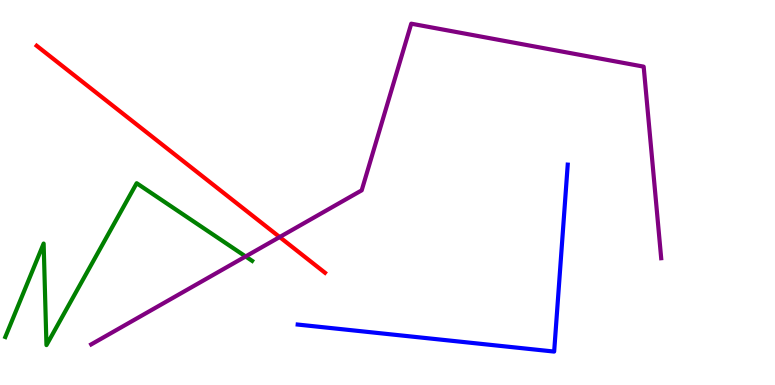[{'lines': ['blue', 'red'], 'intersections': []}, {'lines': ['green', 'red'], 'intersections': []}, {'lines': ['purple', 'red'], 'intersections': [{'x': 3.61, 'y': 3.84}]}, {'lines': ['blue', 'green'], 'intersections': []}, {'lines': ['blue', 'purple'], 'intersections': []}, {'lines': ['green', 'purple'], 'intersections': [{'x': 3.17, 'y': 3.34}]}]